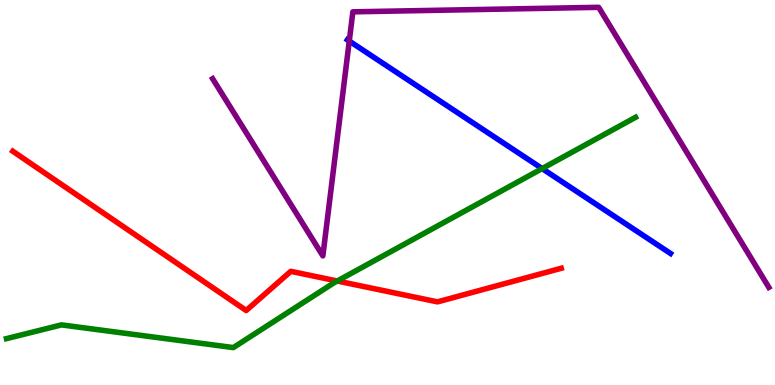[{'lines': ['blue', 'red'], 'intersections': []}, {'lines': ['green', 'red'], 'intersections': [{'x': 4.35, 'y': 2.7}]}, {'lines': ['purple', 'red'], 'intersections': []}, {'lines': ['blue', 'green'], 'intersections': [{'x': 7.0, 'y': 5.62}]}, {'lines': ['blue', 'purple'], 'intersections': [{'x': 4.51, 'y': 8.93}]}, {'lines': ['green', 'purple'], 'intersections': []}]